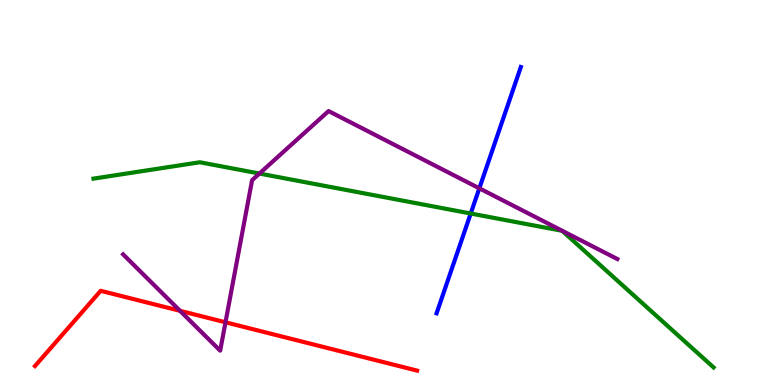[{'lines': ['blue', 'red'], 'intersections': []}, {'lines': ['green', 'red'], 'intersections': []}, {'lines': ['purple', 'red'], 'intersections': [{'x': 2.32, 'y': 1.93}, {'x': 2.91, 'y': 1.63}]}, {'lines': ['blue', 'green'], 'intersections': [{'x': 6.07, 'y': 4.45}]}, {'lines': ['blue', 'purple'], 'intersections': [{'x': 6.19, 'y': 5.11}]}, {'lines': ['green', 'purple'], 'intersections': [{'x': 3.35, 'y': 5.49}]}]